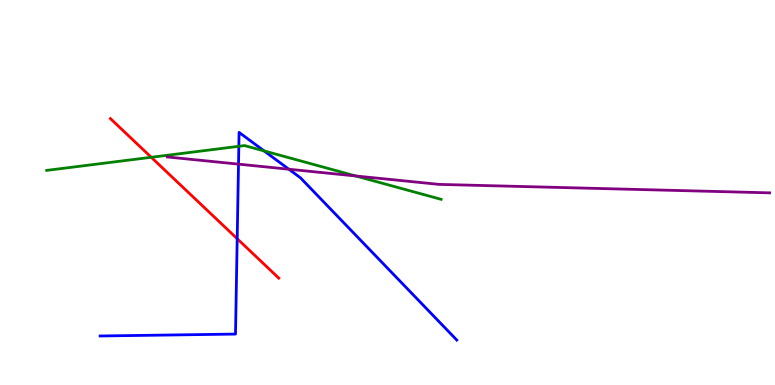[{'lines': ['blue', 'red'], 'intersections': [{'x': 3.06, 'y': 3.8}]}, {'lines': ['green', 'red'], 'intersections': [{'x': 1.95, 'y': 5.91}]}, {'lines': ['purple', 'red'], 'intersections': []}, {'lines': ['blue', 'green'], 'intersections': [{'x': 3.08, 'y': 6.2}, {'x': 3.41, 'y': 6.08}]}, {'lines': ['blue', 'purple'], 'intersections': [{'x': 3.08, 'y': 5.74}, {'x': 3.73, 'y': 5.6}]}, {'lines': ['green', 'purple'], 'intersections': [{'x': 4.59, 'y': 5.43}]}]